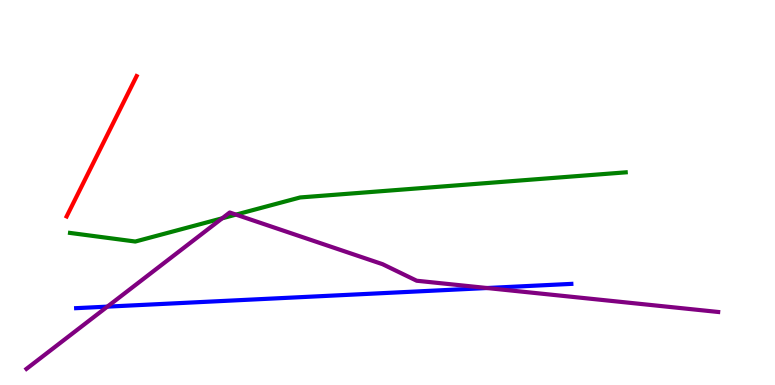[{'lines': ['blue', 'red'], 'intersections': []}, {'lines': ['green', 'red'], 'intersections': []}, {'lines': ['purple', 'red'], 'intersections': []}, {'lines': ['blue', 'green'], 'intersections': []}, {'lines': ['blue', 'purple'], 'intersections': [{'x': 1.39, 'y': 2.04}, {'x': 6.28, 'y': 2.52}]}, {'lines': ['green', 'purple'], 'intersections': [{'x': 2.87, 'y': 4.33}, {'x': 3.04, 'y': 4.43}]}]